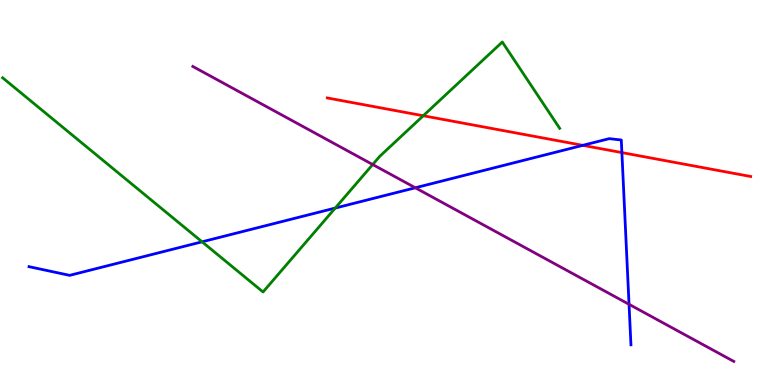[{'lines': ['blue', 'red'], 'intersections': [{'x': 7.52, 'y': 6.22}, {'x': 8.02, 'y': 6.04}]}, {'lines': ['green', 'red'], 'intersections': [{'x': 5.46, 'y': 6.99}]}, {'lines': ['purple', 'red'], 'intersections': []}, {'lines': ['blue', 'green'], 'intersections': [{'x': 2.61, 'y': 3.72}, {'x': 4.33, 'y': 4.6}]}, {'lines': ['blue', 'purple'], 'intersections': [{'x': 5.36, 'y': 5.12}, {'x': 8.12, 'y': 2.1}]}, {'lines': ['green', 'purple'], 'intersections': [{'x': 4.81, 'y': 5.73}]}]